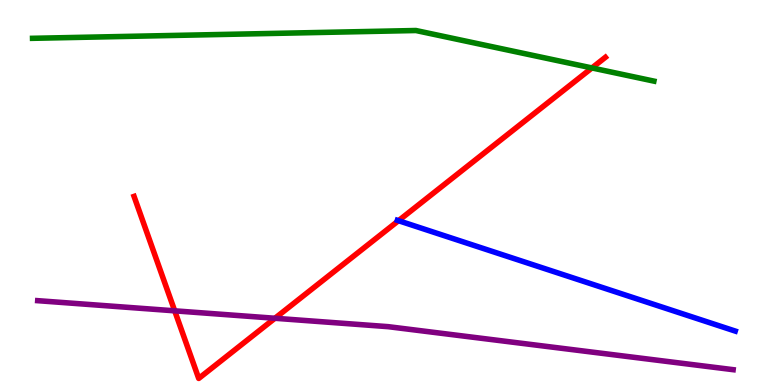[{'lines': ['blue', 'red'], 'intersections': [{'x': 5.14, 'y': 4.27}]}, {'lines': ['green', 'red'], 'intersections': [{'x': 7.64, 'y': 8.24}]}, {'lines': ['purple', 'red'], 'intersections': [{'x': 2.25, 'y': 1.93}, {'x': 3.55, 'y': 1.73}]}, {'lines': ['blue', 'green'], 'intersections': []}, {'lines': ['blue', 'purple'], 'intersections': []}, {'lines': ['green', 'purple'], 'intersections': []}]